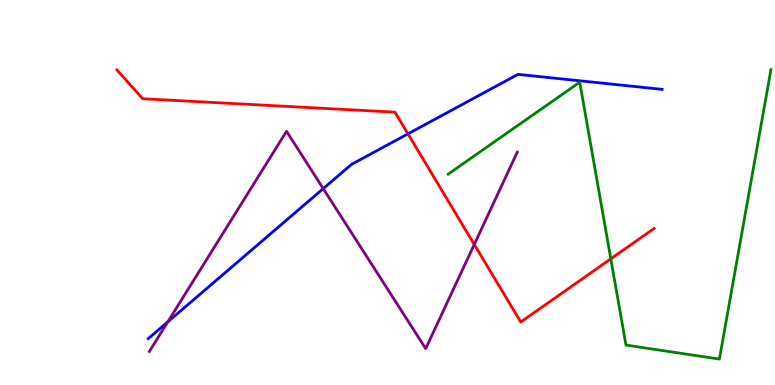[{'lines': ['blue', 'red'], 'intersections': [{'x': 5.26, 'y': 6.52}]}, {'lines': ['green', 'red'], 'intersections': [{'x': 7.88, 'y': 3.28}]}, {'lines': ['purple', 'red'], 'intersections': [{'x': 6.12, 'y': 3.65}]}, {'lines': ['blue', 'green'], 'intersections': []}, {'lines': ['blue', 'purple'], 'intersections': [{'x': 2.17, 'y': 1.64}, {'x': 4.17, 'y': 5.1}]}, {'lines': ['green', 'purple'], 'intersections': []}]